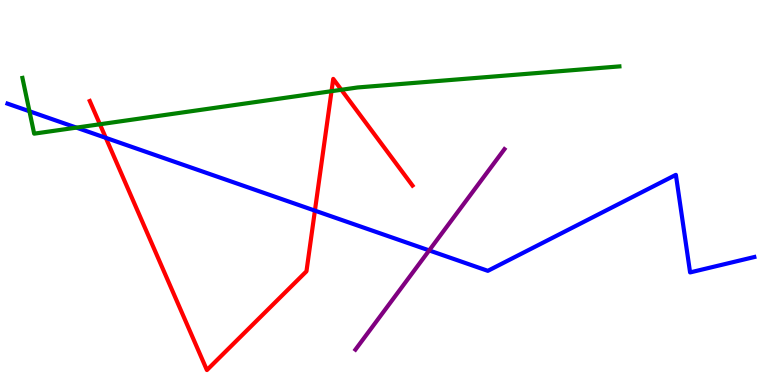[{'lines': ['blue', 'red'], 'intersections': [{'x': 1.37, 'y': 6.42}, {'x': 4.06, 'y': 4.53}]}, {'lines': ['green', 'red'], 'intersections': [{'x': 1.29, 'y': 6.77}, {'x': 4.28, 'y': 7.63}, {'x': 4.4, 'y': 7.67}]}, {'lines': ['purple', 'red'], 'intersections': []}, {'lines': ['blue', 'green'], 'intersections': [{'x': 0.38, 'y': 7.11}, {'x': 0.986, 'y': 6.69}]}, {'lines': ['blue', 'purple'], 'intersections': [{'x': 5.54, 'y': 3.5}]}, {'lines': ['green', 'purple'], 'intersections': []}]